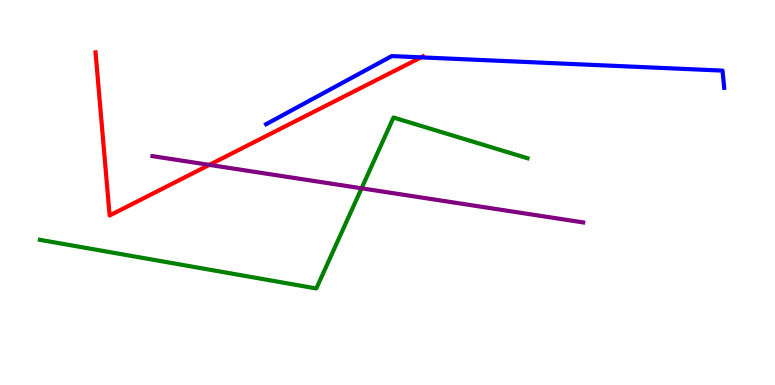[{'lines': ['blue', 'red'], 'intersections': [{'x': 5.43, 'y': 8.51}]}, {'lines': ['green', 'red'], 'intersections': []}, {'lines': ['purple', 'red'], 'intersections': [{'x': 2.7, 'y': 5.72}]}, {'lines': ['blue', 'green'], 'intersections': []}, {'lines': ['blue', 'purple'], 'intersections': []}, {'lines': ['green', 'purple'], 'intersections': [{'x': 4.67, 'y': 5.11}]}]